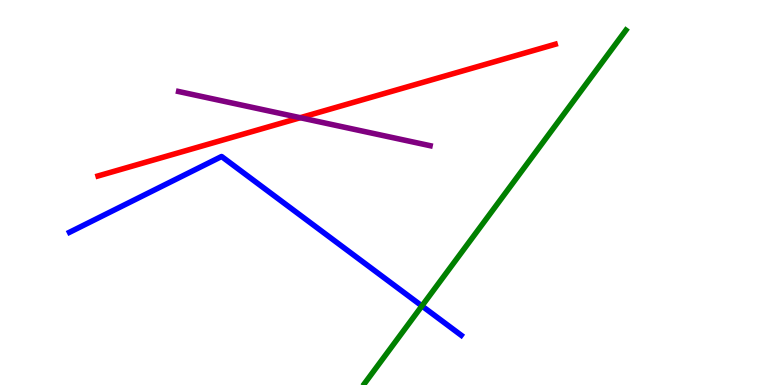[{'lines': ['blue', 'red'], 'intersections': []}, {'lines': ['green', 'red'], 'intersections': []}, {'lines': ['purple', 'red'], 'intersections': [{'x': 3.87, 'y': 6.94}]}, {'lines': ['blue', 'green'], 'intersections': [{'x': 5.44, 'y': 2.05}]}, {'lines': ['blue', 'purple'], 'intersections': []}, {'lines': ['green', 'purple'], 'intersections': []}]